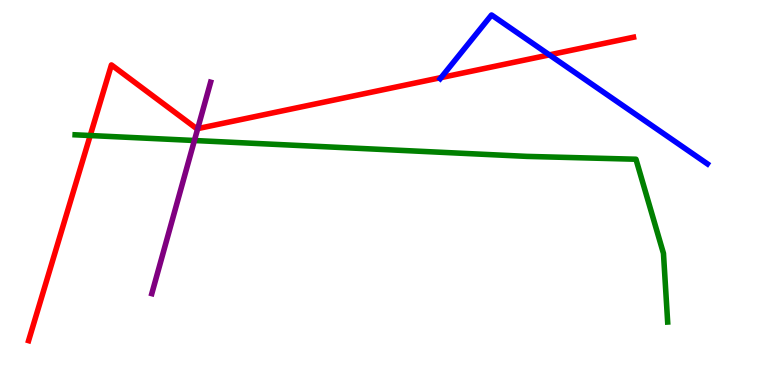[{'lines': ['blue', 'red'], 'intersections': [{'x': 5.69, 'y': 7.98}, {'x': 7.09, 'y': 8.57}]}, {'lines': ['green', 'red'], 'intersections': [{'x': 1.16, 'y': 6.48}]}, {'lines': ['purple', 'red'], 'intersections': [{'x': 2.55, 'y': 6.66}]}, {'lines': ['blue', 'green'], 'intersections': []}, {'lines': ['blue', 'purple'], 'intersections': []}, {'lines': ['green', 'purple'], 'intersections': [{'x': 2.51, 'y': 6.35}]}]